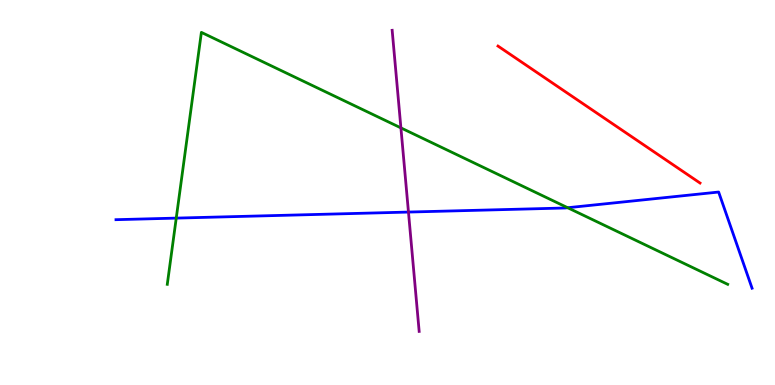[{'lines': ['blue', 'red'], 'intersections': []}, {'lines': ['green', 'red'], 'intersections': []}, {'lines': ['purple', 'red'], 'intersections': []}, {'lines': ['blue', 'green'], 'intersections': [{'x': 2.27, 'y': 4.33}, {'x': 7.32, 'y': 4.6}]}, {'lines': ['blue', 'purple'], 'intersections': [{'x': 5.27, 'y': 4.49}]}, {'lines': ['green', 'purple'], 'intersections': [{'x': 5.17, 'y': 6.68}]}]